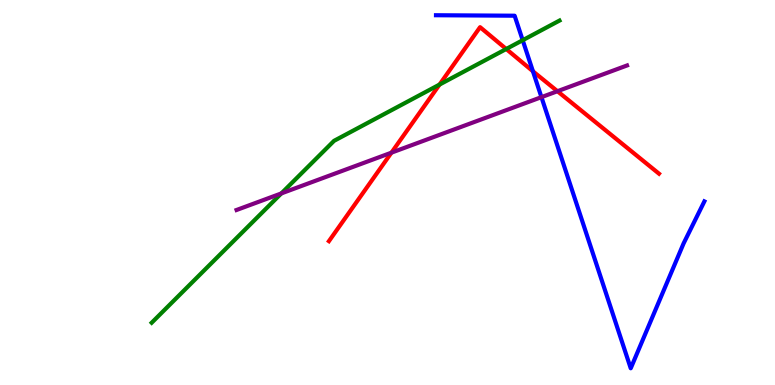[{'lines': ['blue', 'red'], 'intersections': [{'x': 6.88, 'y': 8.15}]}, {'lines': ['green', 'red'], 'intersections': [{'x': 5.67, 'y': 7.8}, {'x': 6.53, 'y': 8.73}]}, {'lines': ['purple', 'red'], 'intersections': [{'x': 5.05, 'y': 6.03}, {'x': 7.19, 'y': 7.63}]}, {'lines': ['blue', 'green'], 'intersections': [{'x': 6.74, 'y': 8.96}]}, {'lines': ['blue', 'purple'], 'intersections': [{'x': 6.99, 'y': 7.48}]}, {'lines': ['green', 'purple'], 'intersections': [{'x': 3.63, 'y': 4.98}]}]